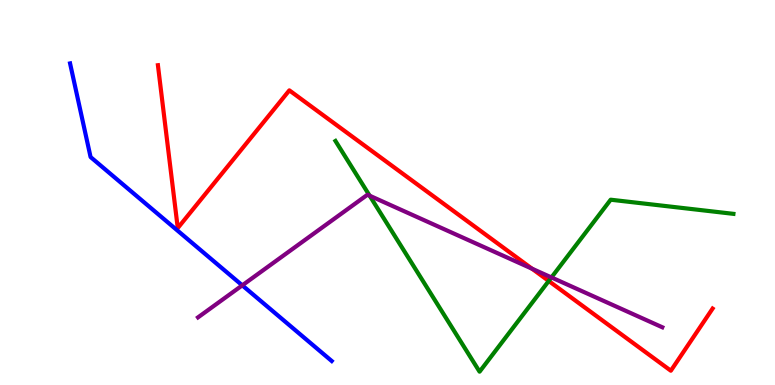[{'lines': ['blue', 'red'], 'intersections': []}, {'lines': ['green', 'red'], 'intersections': [{'x': 7.08, 'y': 2.7}]}, {'lines': ['purple', 'red'], 'intersections': [{'x': 6.86, 'y': 3.02}]}, {'lines': ['blue', 'green'], 'intersections': []}, {'lines': ['blue', 'purple'], 'intersections': [{'x': 3.13, 'y': 2.59}]}, {'lines': ['green', 'purple'], 'intersections': [{'x': 4.77, 'y': 4.92}, {'x': 7.12, 'y': 2.79}]}]